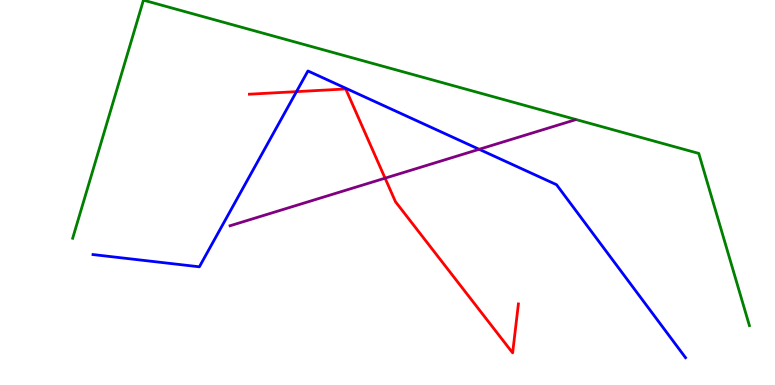[{'lines': ['blue', 'red'], 'intersections': [{'x': 3.83, 'y': 7.62}]}, {'lines': ['green', 'red'], 'intersections': []}, {'lines': ['purple', 'red'], 'intersections': [{'x': 4.97, 'y': 5.37}]}, {'lines': ['blue', 'green'], 'intersections': []}, {'lines': ['blue', 'purple'], 'intersections': [{'x': 6.18, 'y': 6.12}]}, {'lines': ['green', 'purple'], 'intersections': []}]